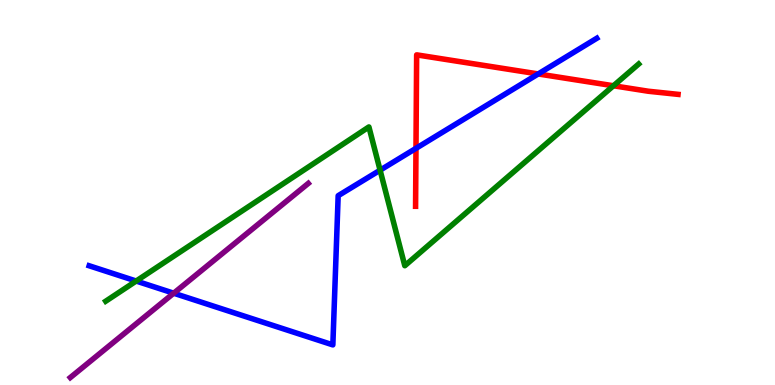[{'lines': ['blue', 'red'], 'intersections': [{'x': 5.37, 'y': 6.15}, {'x': 6.94, 'y': 8.08}]}, {'lines': ['green', 'red'], 'intersections': [{'x': 7.92, 'y': 7.77}]}, {'lines': ['purple', 'red'], 'intersections': []}, {'lines': ['blue', 'green'], 'intersections': [{'x': 1.76, 'y': 2.7}, {'x': 4.9, 'y': 5.58}]}, {'lines': ['blue', 'purple'], 'intersections': [{'x': 2.24, 'y': 2.38}]}, {'lines': ['green', 'purple'], 'intersections': []}]